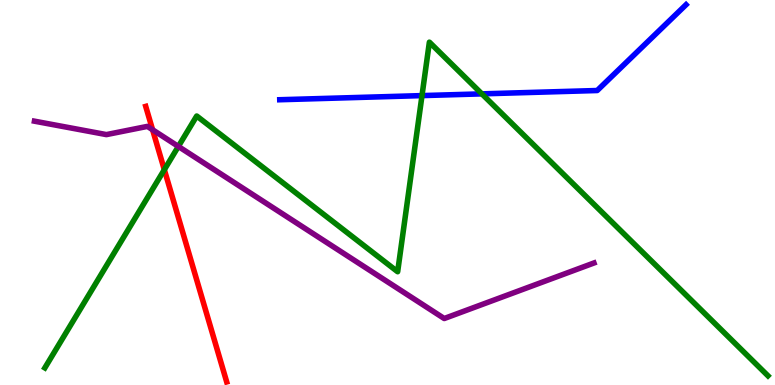[{'lines': ['blue', 'red'], 'intersections': []}, {'lines': ['green', 'red'], 'intersections': [{'x': 2.12, 'y': 5.59}]}, {'lines': ['purple', 'red'], 'intersections': [{'x': 1.97, 'y': 6.63}]}, {'lines': ['blue', 'green'], 'intersections': [{'x': 5.45, 'y': 7.52}, {'x': 6.22, 'y': 7.56}]}, {'lines': ['blue', 'purple'], 'intersections': []}, {'lines': ['green', 'purple'], 'intersections': [{'x': 2.3, 'y': 6.2}]}]